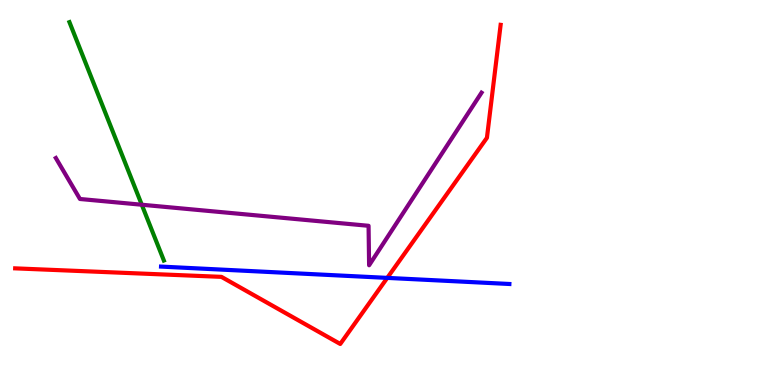[{'lines': ['blue', 'red'], 'intersections': [{'x': 5.0, 'y': 2.78}]}, {'lines': ['green', 'red'], 'intersections': []}, {'lines': ['purple', 'red'], 'intersections': []}, {'lines': ['blue', 'green'], 'intersections': []}, {'lines': ['blue', 'purple'], 'intersections': []}, {'lines': ['green', 'purple'], 'intersections': [{'x': 1.83, 'y': 4.68}]}]